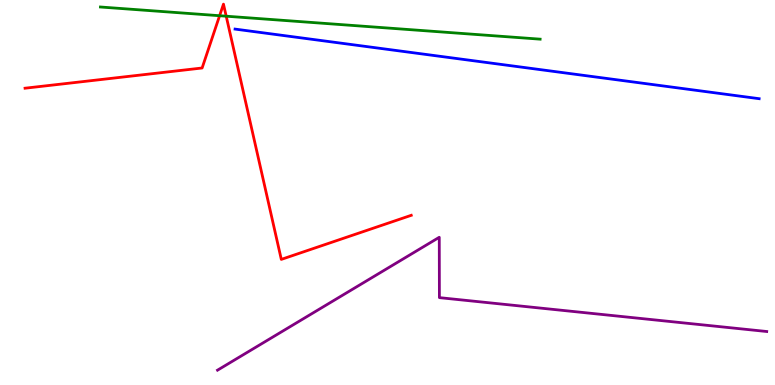[{'lines': ['blue', 'red'], 'intersections': []}, {'lines': ['green', 'red'], 'intersections': [{'x': 2.83, 'y': 9.59}, {'x': 2.92, 'y': 9.58}]}, {'lines': ['purple', 'red'], 'intersections': []}, {'lines': ['blue', 'green'], 'intersections': []}, {'lines': ['blue', 'purple'], 'intersections': []}, {'lines': ['green', 'purple'], 'intersections': []}]